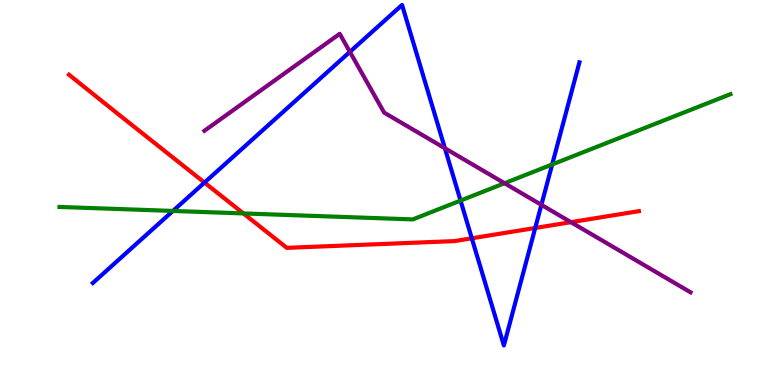[{'lines': ['blue', 'red'], 'intersections': [{'x': 2.64, 'y': 5.26}, {'x': 6.09, 'y': 3.81}, {'x': 6.91, 'y': 4.08}]}, {'lines': ['green', 'red'], 'intersections': [{'x': 3.14, 'y': 4.46}]}, {'lines': ['purple', 'red'], 'intersections': [{'x': 7.37, 'y': 4.23}]}, {'lines': ['blue', 'green'], 'intersections': [{'x': 2.23, 'y': 4.52}, {'x': 5.94, 'y': 4.79}, {'x': 7.12, 'y': 5.73}]}, {'lines': ['blue', 'purple'], 'intersections': [{'x': 4.51, 'y': 8.65}, {'x': 5.74, 'y': 6.15}, {'x': 6.99, 'y': 4.68}]}, {'lines': ['green', 'purple'], 'intersections': [{'x': 6.51, 'y': 5.24}]}]